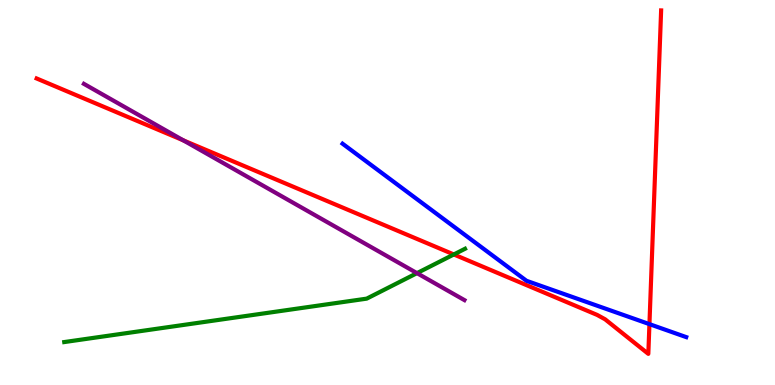[{'lines': ['blue', 'red'], 'intersections': [{'x': 8.38, 'y': 1.58}]}, {'lines': ['green', 'red'], 'intersections': [{'x': 5.86, 'y': 3.39}]}, {'lines': ['purple', 'red'], 'intersections': [{'x': 2.37, 'y': 6.35}]}, {'lines': ['blue', 'green'], 'intersections': []}, {'lines': ['blue', 'purple'], 'intersections': []}, {'lines': ['green', 'purple'], 'intersections': [{'x': 5.38, 'y': 2.91}]}]